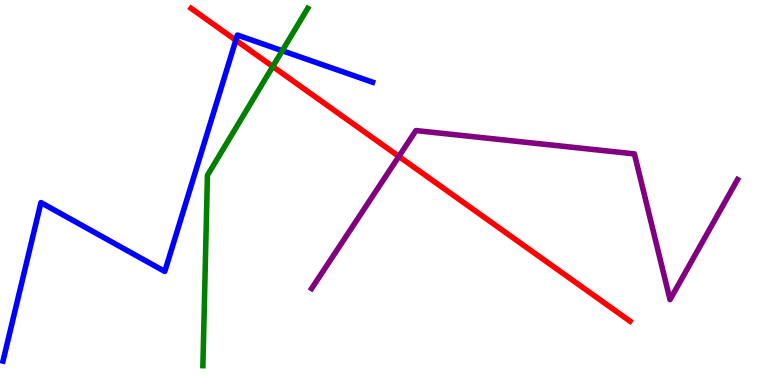[{'lines': ['blue', 'red'], 'intersections': [{'x': 3.04, 'y': 8.96}]}, {'lines': ['green', 'red'], 'intersections': [{'x': 3.52, 'y': 8.27}]}, {'lines': ['purple', 'red'], 'intersections': [{'x': 5.15, 'y': 5.94}]}, {'lines': ['blue', 'green'], 'intersections': [{'x': 3.64, 'y': 8.68}]}, {'lines': ['blue', 'purple'], 'intersections': []}, {'lines': ['green', 'purple'], 'intersections': []}]